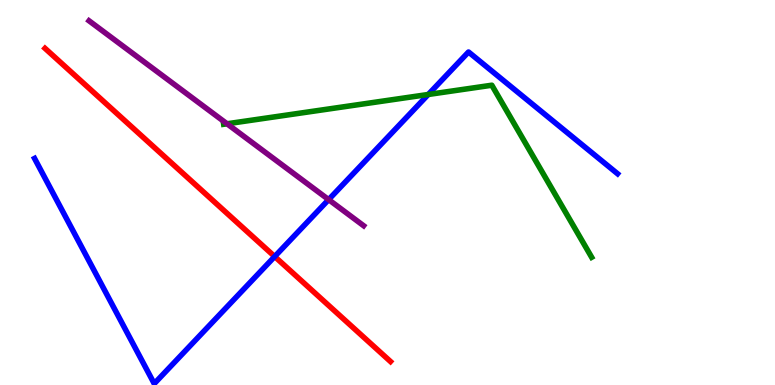[{'lines': ['blue', 'red'], 'intersections': [{'x': 3.54, 'y': 3.34}]}, {'lines': ['green', 'red'], 'intersections': []}, {'lines': ['purple', 'red'], 'intersections': []}, {'lines': ['blue', 'green'], 'intersections': [{'x': 5.53, 'y': 7.55}]}, {'lines': ['blue', 'purple'], 'intersections': [{'x': 4.24, 'y': 4.82}]}, {'lines': ['green', 'purple'], 'intersections': [{'x': 2.93, 'y': 6.78}]}]